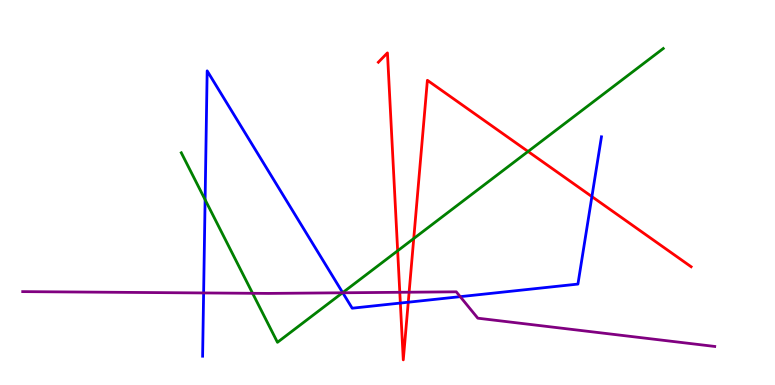[{'lines': ['blue', 'red'], 'intersections': [{'x': 5.17, 'y': 2.13}, {'x': 5.27, 'y': 2.15}, {'x': 7.64, 'y': 4.89}]}, {'lines': ['green', 'red'], 'intersections': [{'x': 5.13, 'y': 3.49}, {'x': 5.34, 'y': 3.8}, {'x': 6.81, 'y': 6.07}]}, {'lines': ['purple', 'red'], 'intersections': [{'x': 5.16, 'y': 2.41}, {'x': 5.28, 'y': 2.41}]}, {'lines': ['blue', 'green'], 'intersections': [{'x': 2.65, 'y': 4.81}, {'x': 4.42, 'y': 2.4}]}, {'lines': ['blue', 'purple'], 'intersections': [{'x': 2.63, 'y': 2.39}, {'x': 4.42, 'y': 2.4}, {'x': 5.94, 'y': 2.29}]}, {'lines': ['green', 'purple'], 'intersections': [{'x': 3.26, 'y': 2.38}, {'x': 4.42, 'y': 2.4}]}]